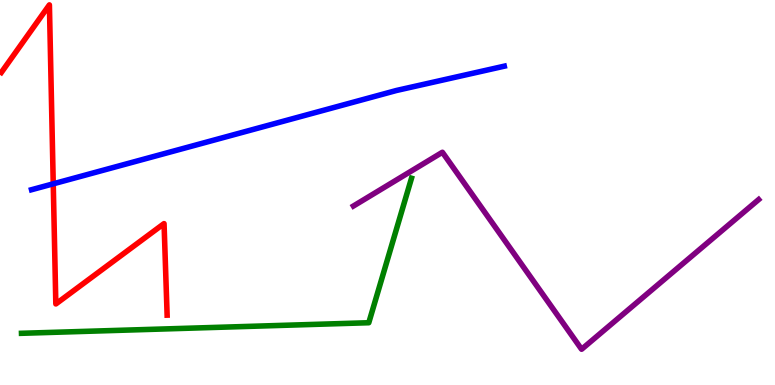[{'lines': ['blue', 'red'], 'intersections': [{'x': 0.687, 'y': 5.23}]}, {'lines': ['green', 'red'], 'intersections': []}, {'lines': ['purple', 'red'], 'intersections': []}, {'lines': ['blue', 'green'], 'intersections': []}, {'lines': ['blue', 'purple'], 'intersections': []}, {'lines': ['green', 'purple'], 'intersections': []}]